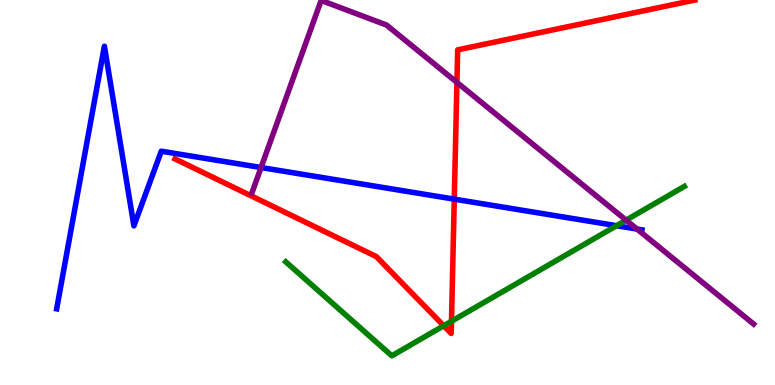[{'lines': ['blue', 'red'], 'intersections': [{'x': 5.86, 'y': 4.83}]}, {'lines': ['green', 'red'], 'intersections': [{'x': 5.73, 'y': 1.54}, {'x': 5.83, 'y': 1.66}]}, {'lines': ['purple', 'red'], 'intersections': [{'x': 5.9, 'y': 7.86}]}, {'lines': ['blue', 'green'], 'intersections': [{'x': 7.96, 'y': 4.14}]}, {'lines': ['blue', 'purple'], 'intersections': [{'x': 3.37, 'y': 5.65}, {'x': 8.22, 'y': 4.05}]}, {'lines': ['green', 'purple'], 'intersections': [{'x': 8.08, 'y': 4.28}]}]